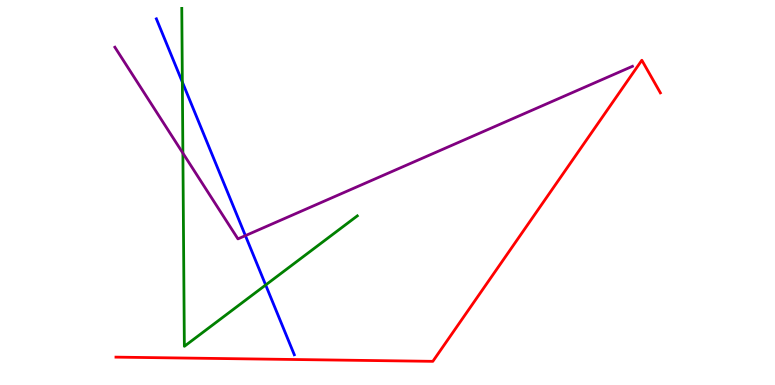[{'lines': ['blue', 'red'], 'intersections': []}, {'lines': ['green', 'red'], 'intersections': []}, {'lines': ['purple', 'red'], 'intersections': []}, {'lines': ['blue', 'green'], 'intersections': [{'x': 2.35, 'y': 7.87}, {'x': 3.43, 'y': 2.6}]}, {'lines': ['blue', 'purple'], 'intersections': [{'x': 3.17, 'y': 3.88}]}, {'lines': ['green', 'purple'], 'intersections': [{'x': 2.36, 'y': 6.02}]}]